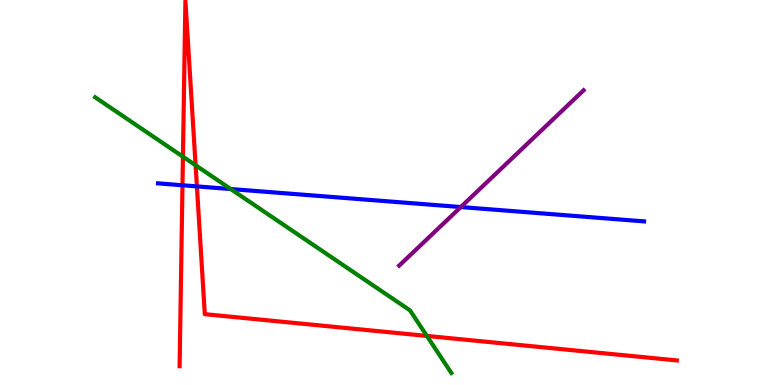[{'lines': ['blue', 'red'], 'intersections': [{'x': 2.35, 'y': 5.19}, {'x': 2.54, 'y': 5.16}]}, {'lines': ['green', 'red'], 'intersections': [{'x': 2.36, 'y': 5.93}, {'x': 2.52, 'y': 5.71}, {'x': 5.51, 'y': 1.27}]}, {'lines': ['purple', 'red'], 'intersections': []}, {'lines': ['blue', 'green'], 'intersections': [{'x': 2.98, 'y': 5.09}]}, {'lines': ['blue', 'purple'], 'intersections': [{'x': 5.95, 'y': 4.62}]}, {'lines': ['green', 'purple'], 'intersections': []}]